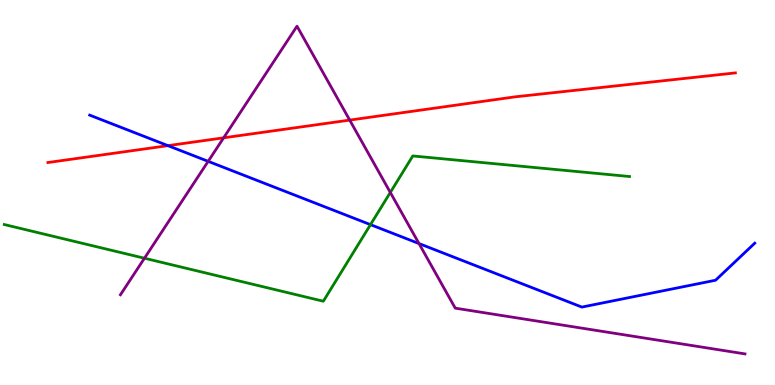[{'lines': ['blue', 'red'], 'intersections': [{'x': 2.17, 'y': 6.22}]}, {'lines': ['green', 'red'], 'intersections': []}, {'lines': ['purple', 'red'], 'intersections': [{'x': 2.89, 'y': 6.42}, {'x': 4.51, 'y': 6.88}]}, {'lines': ['blue', 'green'], 'intersections': [{'x': 4.78, 'y': 4.17}]}, {'lines': ['blue', 'purple'], 'intersections': [{'x': 2.69, 'y': 5.81}, {'x': 5.41, 'y': 3.67}]}, {'lines': ['green', 'purple'], 'intersections': [{'x': 1.86, 'y': 3.29}, {'x': 5.04, 'y': 5.0}]}]